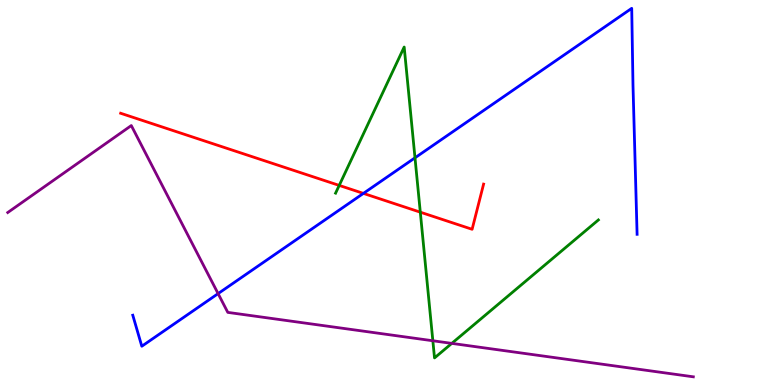[{'lines': ['blue', 'red'], 'intersections': [{'x': 4.69, 'y': 4.98}]}, {'lines': ['green', 'red'], 'intersections': [{'x': 4.38, 'y': 5.18}, {'x': 5.42, 'y': 4.49}]}, {'lines': ['purple', 'red'], 'intersections': []}, {'lines': ['blue', 'green'], 'intersections': [{'x': 5.35, 'y': 5.9}]}, {'lines': ['blue', 'purple'], 'intersections': [{'x': 2.81, 'y': 2.37}]}, {'lines': ['green', 'purple'], 'intersections': [{'x': 5.59, 'y': 1.15}, {'x': 5.83, 'y': 1.08}]}]